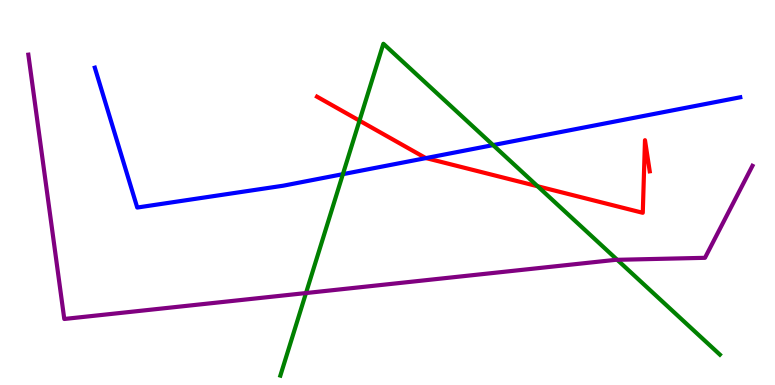[{'lines': ['blue', 'red'], 'intersections': [{'x': 5.5, 'y': 5.89}]}, {'lines': ['green', 'red'], 'intersections': [{'x': 4.64, 'y': 6.87}, {'x': 6.94, 'y': 5.16}]}, {'lines': ['purple', 'red'], 'intersections': []}, {'lines': ['blue', 'green'], 'intersections': [{'x': 4.42, 'y': 5.48}, {'x': 6.36, 'y': 6.23}]}, {'lines': ['blue', 'purple'], 'intersections': []}, {'lines': ['green', 'purple'], 'intersections': [{'x': 3.95, 'y': 2.39}, {'x': 7.96, 'y': 3.25}]}]